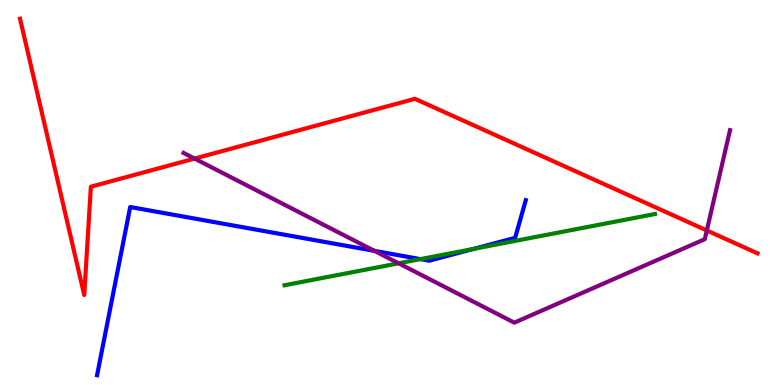[{'lines': ['blue', 'red'], 'intersections': []}, {'lines': ['green', 'red'], 'intersections': []}, {'lines': ['purple', 'red'], 'intersections': [{'x': 2.51, 'y': 5.88}, {'x': 9.12, 'y': 4.01}]}, {'lines': ['blue', 'green'], 'intersections': [{'x': 5.42, 'y': 3.27}, {'x': 6.11, 'y': 3.54}]}, {'lines': ['blue', 'purple'], 'intersections': [{'x': 4.83, 'y': 3.48}]}, {'lines': ['green', 'purple'], 'intersections': [{'x': 5.14, 'y': 3.16}]}]